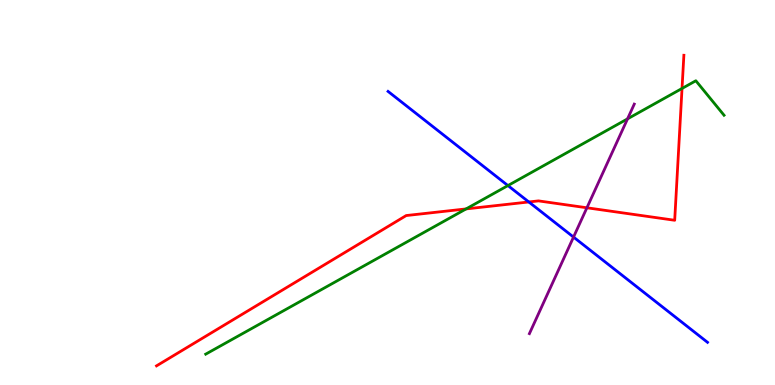[{'lines': ['blue', 'red'], 'intersections': [{'x': 6.82, 'y': 4.75}]}, {'lines': ['green', 'red'], 'intersections': [{'x': 6.01, 'y': 4.57}, {'x': 8.8, 'y': 7.7}]}, {'lines': ['purple', 'red'], 'intersections': [{'x': 7.57, 'y': 4.6}]}, {'lines': ['blue', 'green'], 'intersections': [{'x': 6.55, 'y': 5.18}]}, {'lines': ['blue', 'purple'], 'intersections': [{'x': 7.4, 'y': 3.84}]}, {'lines': ['green', 'purple'], 'intersections': [{'x': 8.1, 'y': 6.91}]}]